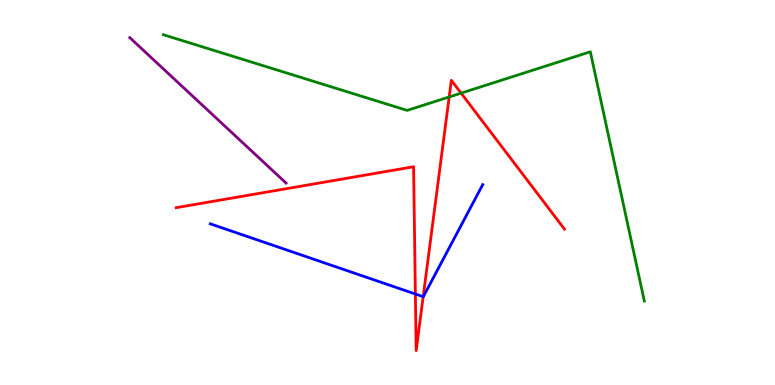[{'lines': ['blue', 'red'], 'intersections': [{'x': 5.36, 'y': 2.36}, {'x': 5.46, 'y': 2.29}]}, {'lines': ['green', 'red'], 'intersections': [{'x': 5.8, 'y': 7.48}, {'x': 5.95, 'y': 7.58}]}, {'lines': ['purple', 'red'], 'intersections': []}, {'lines': ['blue', 'green'], 'intersections': []}, {'lines': ['blue', 'purple'], 'intersections': []}, {'lines': ['green', 'purple'], 'intersections': []}]